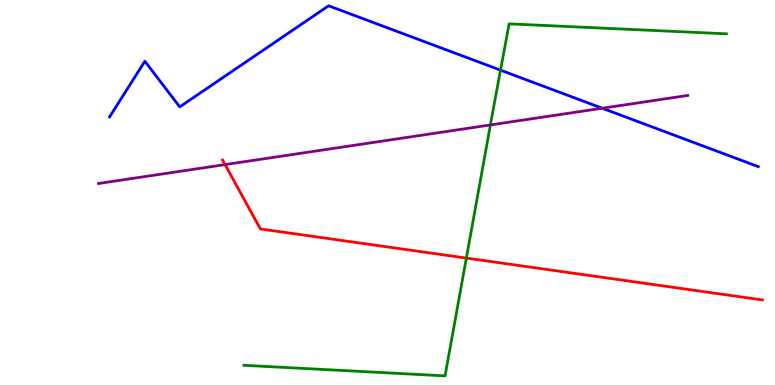[{'lines': ['blue', 'red'], 'intersections': []}, {'lines': ['green', 'red'], 'intersections': [{'x': 6.02, 'y': 3.3}]}, {'lines': ['purple', 'red'], 'intersections': [{'x': 2.9, 'y': 5.72}]}, {'lines': ['blue', 'green'], 'intersections': [{'x': 6.46, 'y': 8.18}]}, {'lines': ['blue', 'purple'], 'intersections': [{'x': 7.77, 'y': 7.19}]}, {'lines': ['green', 'purple'], 'intersections': [{'x': 6.33, 'y': 6.75}]}]